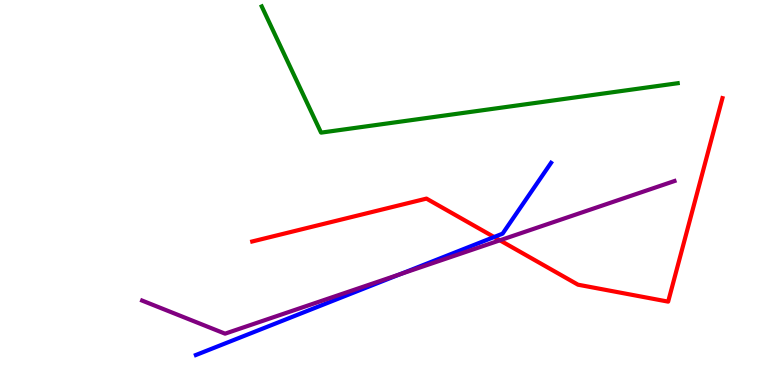[{'lines': ['blue', 'red'], 'intersections': [{'x': 6.38, 'y': 3.84}]}, {'lines': ['green', 'red'], 'intersections': []}, {'lines': ['purple', 'red'], 'intersections': [{'x': 6.45, 'y': 3.76}]}, {'lines': ['blue', 'green'], 'intersections': []}, {'lines': ['blue', 'purple'], 'intersections': [{'x': 5.16, 'y': 2.88}]}, {'lines': ['green', 'purple'], 'intersections': []}]